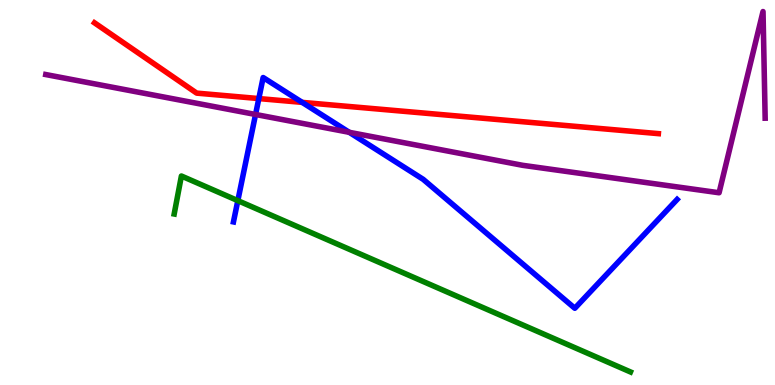[{'lines': ['blue', 'red'], 'intersections': [{'x': 3.34, 'y': 7.44}, {'x': 3.9, 'y': 7.34}]}, {'lines': ['green', 'red'], 'intersections': []}, {'lines': ['purple', 'red'], 'intersections': []}, {'lines': ['blue', 'green'], 'intersections': [{'x': 3.07, 'y': 4.79}]}, {'lines': ['blue', 'purple'], 'intersections': [{'x': 3.3, 'y': 7.03}, {'x': 4.51, 'y': 6.56}]}, {'lines': ['green', 'purple'], 'intersections': []}]